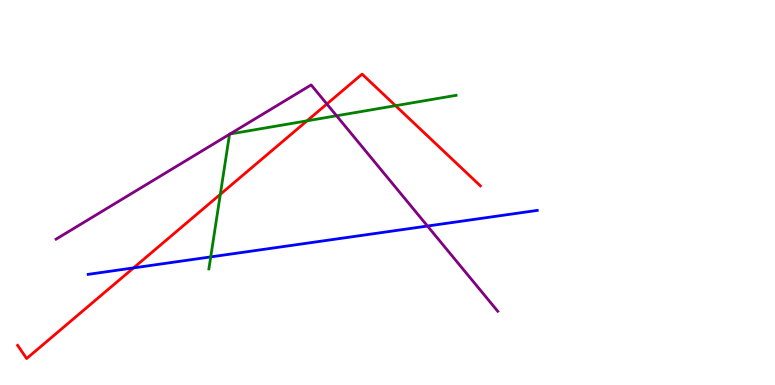[{'lines': ['blue', 'red'], 'intersections': [{'x': 1.72, 'y': 3.04}]}, {'lines': ['green', 'red'], 'intersections': [{'x': 2.84, 'y': 4.95}, {'x': 3.96, 'y': 6.86}, {'x': 5.1, 'y': 7.25}]}, {'lines': ['purple', 'red'], 'intersections': [{'x': 4.22, 'y': 7.3}]}, {'lines': ['blue', 'green'], 'intersections': [{'x': 2.72, 'y': 3.33}]}, {'lines': ['blue', 'purple'], 'intersections': [{'x': 5.52, 'y': 4.13}]}, {'lines': ['green', 'purple'], 'intersections': [{'x': 2.96, 'y': 6.51}, {'x': 2.97, 'y': 6.52}, {'x': 4.34, 'y': 6.99}]}]